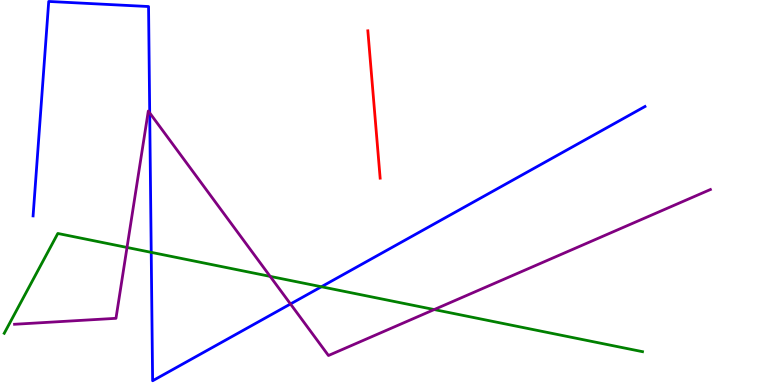[{'lines': ['blue', 'red'], 'intersections': []}, {'lines': ['green', 'red'], 'intersections': []}, {'lines': ['purple', 'red'], 'intersections': []}, {'lines': ['blue', 'green'], 'intersections': [{'x': 1.95, 'y': 3.45}, {'x': 4.15, 'y': 2.55}]}, {'lines': ['blue', 'purple'], 'intersections': [{'x': 1.93, 'y': 7.07}, {'x': 3.75, 'y': 2.1}]}, {'lines': ['green', 'purple'], 'intersections': [{'x': 1.64, 'y': 3.57}, {'x': 3.49, 'y': 2.82}, {'x': 5.6, 'y': 1.96}]}]